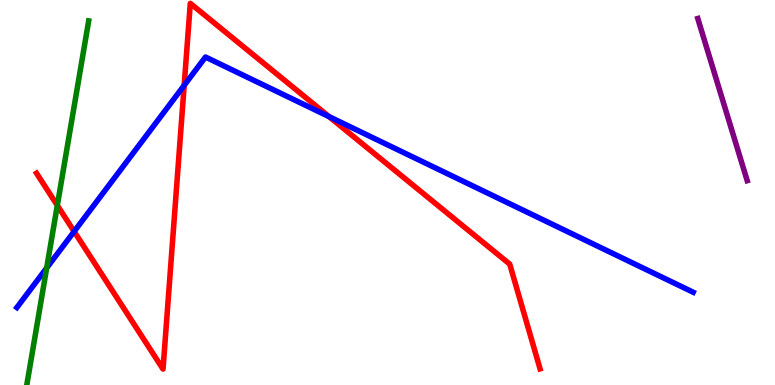[{'lines': ['blue', 'red'], 'intersections': [{'x': 0.957, 'y': 3.99}, {'x': 2.38, 'y': 7.78}, {'x': 4.25, 'y': 6.97}]}, {'lines': ['green', 'red'], 'intersections': [{'x': 0.74, 'y': 4.66}]}, {'lines': ['purple', 'red'], 'intersections': []}, {'lines': ['blue', 'green'], 'intersections': [{'x': 0.602, 'y': 3.04}]}, {'lines': ['blue', 'purple'], 'intersections': []}, {'lines': ['green', 'purple'], 'intersections': []}]